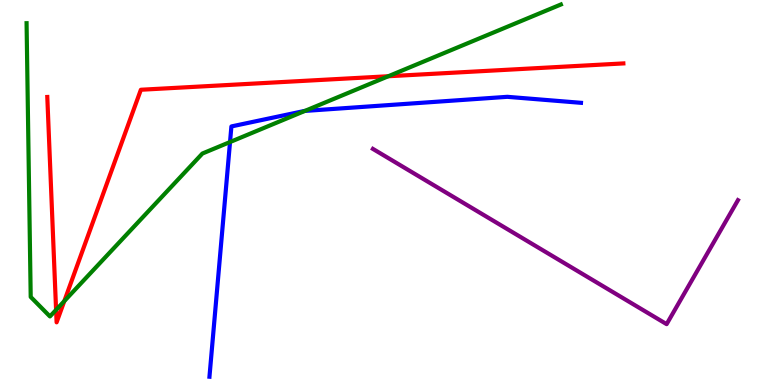[{'lines': ['blue', 'red'], 'intersections': []}, {'lines': ['green', 'red'], 'intersections': [{'x': 0.724, 'y': 1.95}, {'x': 0.83, 'y': 2.18}, {'x': 5.01, 'y': 8.02}]}, {'lines': ['purple', 'red'], 'intersections': []}, {'lines': ['blue', 'green'], 'intersections': [{'x': 2.97, 'y': 6.31}, {'x': 3.93, 'y': 7.12}]}, {'lines': ['blue', 'purple'], 'intersections': []}, {'lines': ['green', 'purple'], 'intersections': []}]